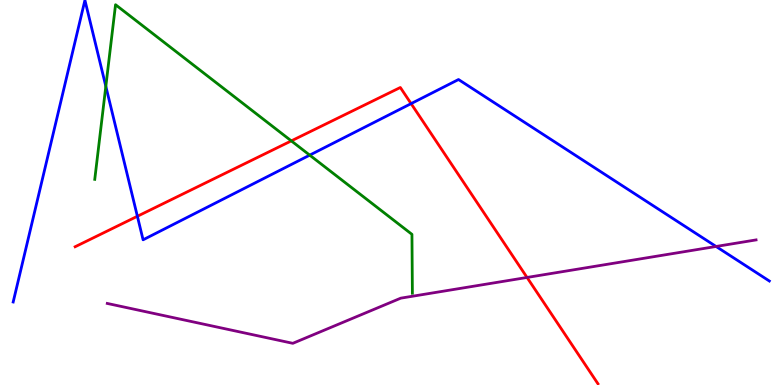[{'lines': ['blue', 'red'], 'intersections': [{'x': 1.77, 'y': 4.38}, {'x': 5.3, 'y': 7.31}]}, {'lines': ['green', 'red'], 'intersections': [{'x': 3.76, 'y': 6.34}]}, {'lines': ['purple', 'red'], 'intersections': [{'x': 6.8, 'y': 2.79}]}, {'lines': ['blue', 'green'], 'intersections': [{'x': 1.37, 'y': 7.76}, {'x': 4.0, 'y': 5.97}]}, {'lines': ['blue', 'purple'], 'intersections': [{'x': 9.24, 'y': 3.6}]}, {'lines': ['green', 'purple'], 'intersections': []}]